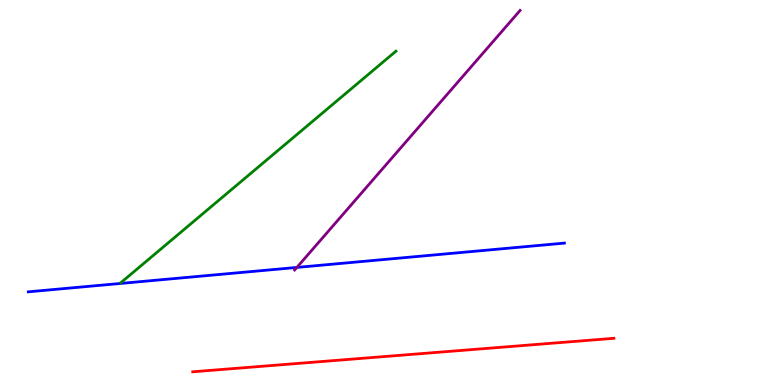[{'lines': ['blue', 'red'], 'intersections': []}, {'lines': ['green', 'red'], 'intersections': []}, {'lines': ['purple', 'red'], 'intersections': []}, {'lines': ['blue', 'green'], 'intersections': []}, {'lines': ['blue', 'purple'], 'intersections': [{'x': 3.83, 'y': 3.05}]}, {'lines': ['green', 'purple'], 'intersections': []}]